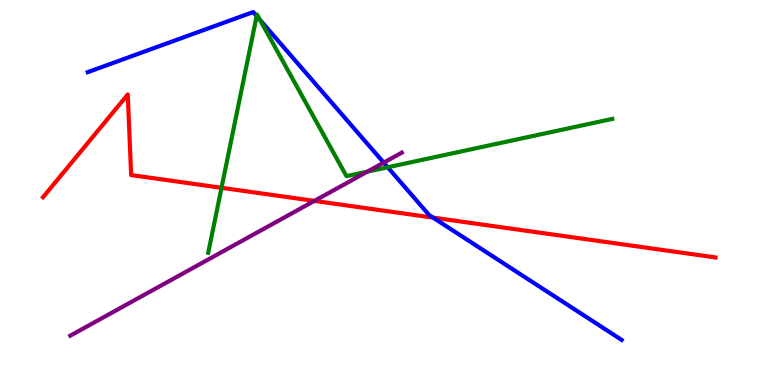[{'lines': ['blue', 'red'], 'intersections': [{'x': 5.59, 'y': 4.35}]}, {'lines': ['green', 'red'], 'intersections': [{'x': 2.86, 'y': 5.12}]}, {'lines': ['purple', 'red'], 'intersections': [{'x': 4.06, 'y': 4.78}]}, {'lines': ['blue', 'green'], 'intersections': [{'x': 3.31, 'y': 9.58}, {'x': 3.35, 'y': 9.48}, {'x': 5.0, 'y': 5.66}]}, {'lines': ['blue', 'purple'], 'intersections': [{'x': 4.95, 'y': 5.78}]}, {'lines': ['green', 'purple'], 'intersections': [{'x': 4.74, 'y': 5.54}]}]